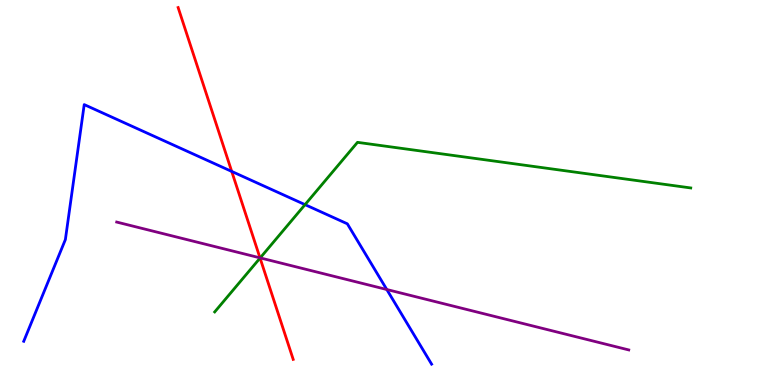[{'lines': ['blue', 'red'], 'intersections': [{'x': 2.99, 'y': 5.55}]}, {'lines': ['green', 'red'], 'intersections': [{'x': 3.36, 'y': 3.3}]}, {'lines': ['purple', 'red'], 'intersections': [{'x': 3.35, 'y': 3.3}]}, {'lines': ['blue', 'green'], 'intersections': [{'x': 3.94, 'y': 4.68}]}, {'lines': ['blue', 'purple'], 'intersections': [{'x': 4.99, 'y': 2.48}]}, {'lines': ['green', 'purple'], 'intersections': [{'x': 3.36, 'y': 3.3}]}]